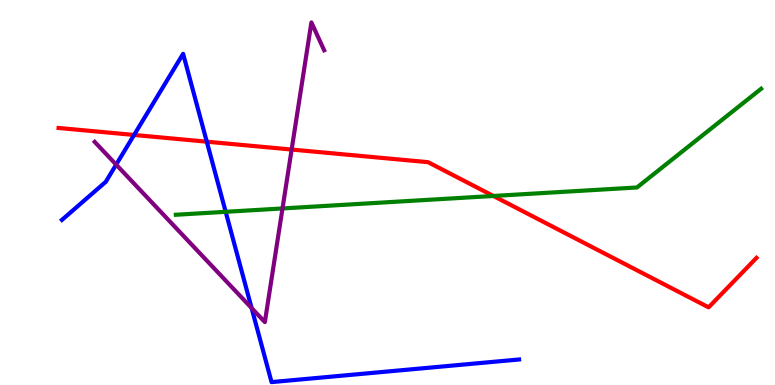[{'lines': ['blue', 'red'], 'intersections': [{'x': 1.73, 'y': 6.49}, {'x': 2.67, 'y': 6.32}]}, {'lines': ['green', 'red'], 'intersections': [{'x': 6.37, 'y': 4.91}]}, {'lines': ['purple', 'red'], 'intersections': [{'x': 3.76, 'y': 6.12}]}, {'lines': ['blue', 'green'], 'intersections': [{'x': 2.91, 'y': 4.5}]}, {'lines': ['blue', 'purple'], 'intersections': [{'x': 1.5, 'y': 5.72}, {'x': 3.25, 'y': 2.0}]}, {'lines': ['green', 'purple'], 'intersections': [{'x': 3.65, 'y': 4.59}]}]